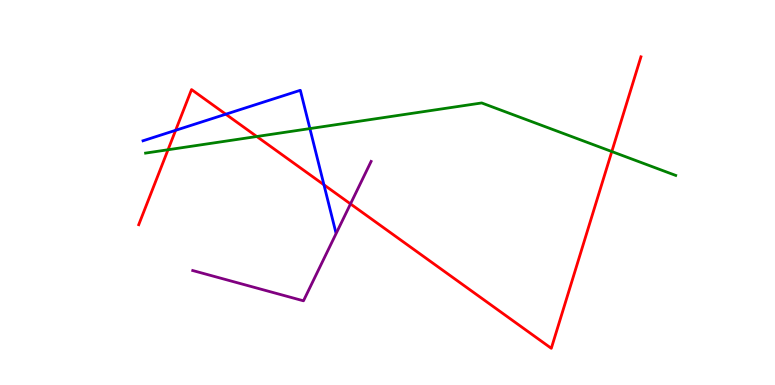[{'lines': ['blue', 'red'], 'intersections': [{'x': 2.27, 'y': 6.62}, {'x': 2.91, 'y': 7.03}, {'x': 4.18, 'y': 5.2}]}, {'lines': ['green', 'red'], 'intersections': [{'x': 2.17, 'y': 6.11}, {'x': 3.31, 'y': 6.45}, {'x': 7.89, 'y': 6.06}]}, {'lines': ['purple', 'red'], 'intersections': [{'x': 4.52, 'y': 4.7}]}, {'lines': ['blue', 'green'], 'intersections': [{'x': 4.0, 'y': 6.66}]}, {'lines': ['blue', 'purple'], 'intersections': []}, {'lines': ['green', 'purple'], 'intersections': []}]